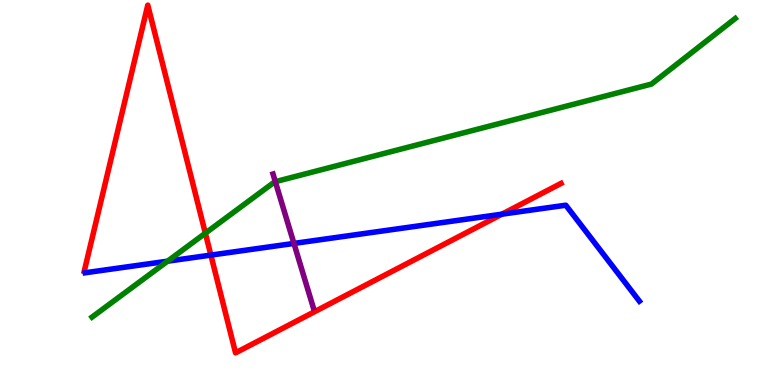[{'lines': ['blue', 'red'], 'intersections': [{'x': 2.72, 'y': 3.37}, {'x': 6.48, 'y': 4.44}]}, {'lines': ['green', 'red'], 'intersections': [{'x': 2.65, 'y': 3.94}]}, {'lines': ['purple', 'red'], 'intersections': []}, {'lines': ['blue', 'green'], 'intersections': [{'x': 2.16, 'y': 3.22}]}, {'lines': ['blue', 'purple'], 'intersections': [{'x': 3.79, 'y': 3.68}]}, {'lines': ['green', 'purple'], 'intersections': [{'x': 3.55, 'y': 5.28}]}]